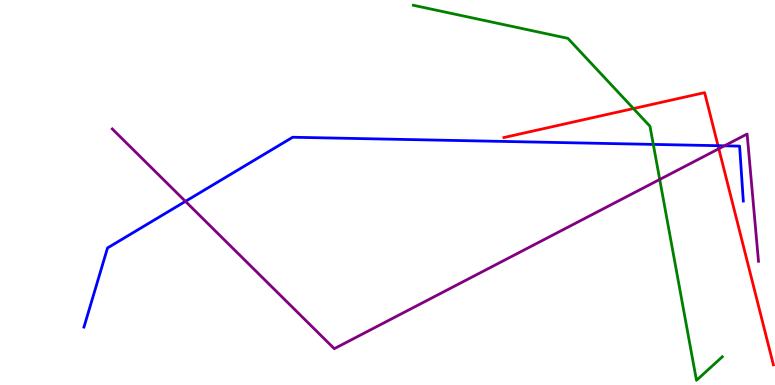[{'lines': ['blue', 'red'], 'intersections': [{'x': 9.26, 'y': 6.22}]}, {'lines': ['green', 'red'], 'intersections': [{'x': 8.17, 'y': 7.18}]}, {'lines': ['purple', 'red'], 'intersections': [{'x': 9.27, 'y': 6.14}]}, {'lines': ['blue', 'green'], 'intersections': [{'x': 8.43, 'y': 6.25}]}, {'lines': ['blue', 'purple'], 'intersections': [{'x': 2.39, 'y': 4.77}, {'x': 9.35, 'y': 6.21}]}, {'lines': ['green', 'purple'], 'intersections': [{'x': 8.51, 'y': 5.34}]}]